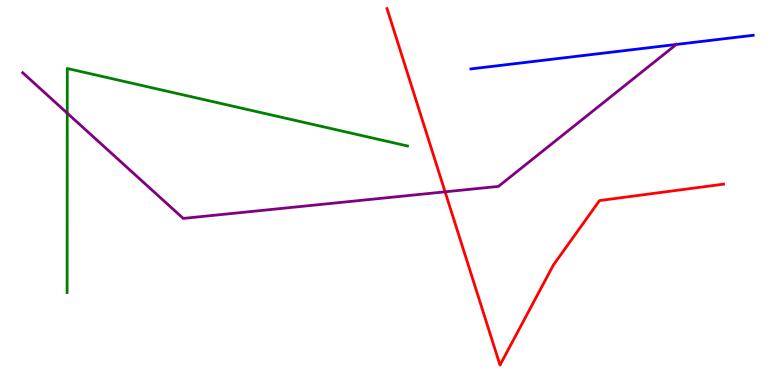[{'lines': ['blue', 'red'], 'intersections': []}, {'lines': ['green', 'red'], 'intersections': []}, {'lines': ['purple', 'red'], 'intersections': [{'x': 5.74, 'y': 5.02}]}, {'lines': ['blue', 'green'], 'intersections': []}, {'lines': ['blue', 'purple'], 'intersections': [{'x': 8.73, 'y': 8.85}]}, {'lines': ['green', 'purple'], 'intersections': [{'x': 0.868, 'y': 7.06}]}]